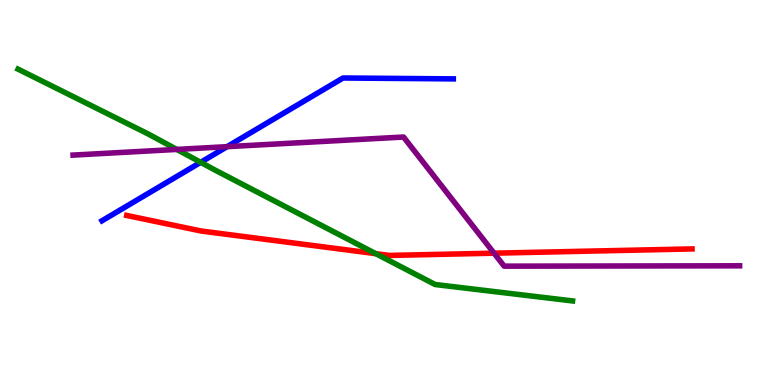[{'lines': ['blue', 'red'], 'intersections': []}, {'lines': ['green', 'red'], 'intersections': [{'x': 4.85, 'y': 3.41}]}, {'lines': ['purple', 'red'], 'intersections': [{'x': 6.37, 'y': 3.42}]}, {'lines': ['blue', 'green'], 'intersections': [{'x': 2.59, 'y': 5.78}]}, {'lines': ['blue', 'purple'], 'intersections': [{'x': 2.93, 'y': 6.19}]}, {'lines': ['green', 'purple'], 'intersections': [{'x': 2.28, 'y': 6.12}]}]